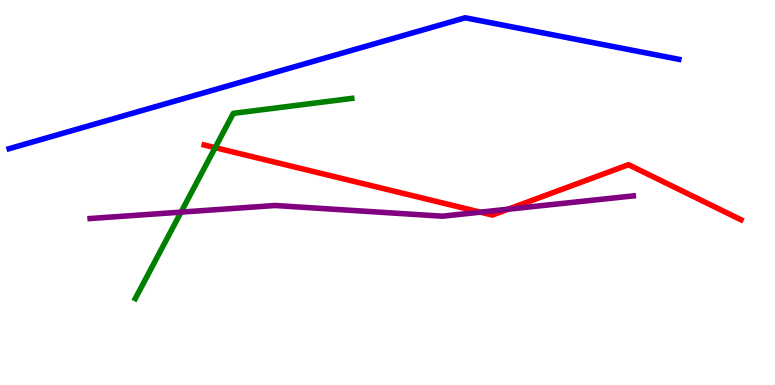[{'lines': ['blue', 'red'], 'intersections': []}, {'lines': ['green', 'red'], 'intersections': [{'x': 2.78, 'y': 6.16}]}, {'lines': ['purple', 'red'], 'intersections': [{'x': 6.2, 'y': 4.49}, {'x': 6.56, 'y': 4.57}]}, {'lines': ['blue', 'green'], 'intersections': []}, {'lines': ['blue', 'purple'], 'intersections': []}, {'lines': ['green', 'purple'], 'intersections': [{'x': 2.34, 'y': 4.49}]}]